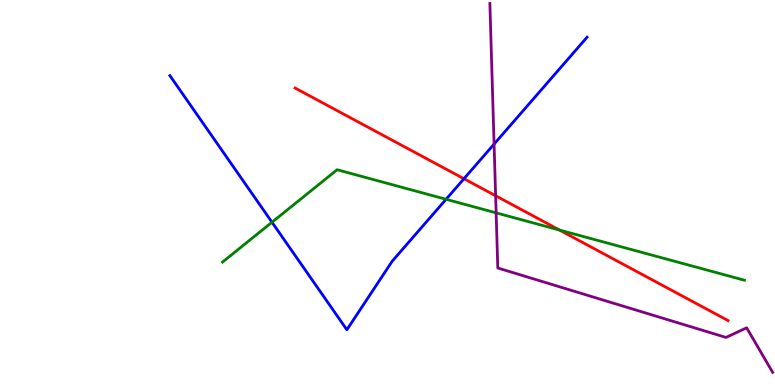[{'lines': ['blue', 'red'], 'intersections': [{'x': 5.99, 'y': 5.36}]}, {'lines': ['green', 'red'], 'intersections': [{'x': 7.22, 'y': 4.02}]}, {'lines': ['purple', 'red'], 'intersections': [{'x': 6.4, 'y': 4.92}]}, {'lines': ['blue', 'green'], 'intersections': [{'x': 3.51, 'y': 4.23}, {'x': 5.76, 'y': 4.82}]}, {'lines': ['blue', 'purple'], 'intersections': [{'x': 6.38, 'y': 6.26}]}, {'lines': ['green', 'purple'], 'intersections': [{'x': 6.4, 'y': 4.47}]}]